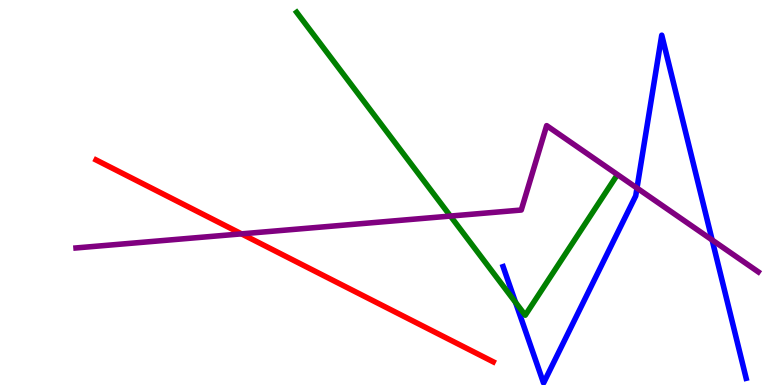[{'lines': ['blue', 'red'], 'intersections': []}, {'lines': ['green', 'red'], 'intersections': []}, {'lines': ['purple', 'red'], 'intersections': [{'x': 3.12, 'y': 3.93}]}, {'lines': ['blue', 'green'], 'intersections': [{'x': 6.65, 'y': 2.15}]}, {'lines': ['blue', 'purple'], 'intersections': [{'x': 8.22, 'y': 5.12}, {'x': 9.19, 'y': 3.77}]}, {'lines': ['green', 'purple'], 'intersections': [{'x': 5.81, 'y': 4.39}]}]